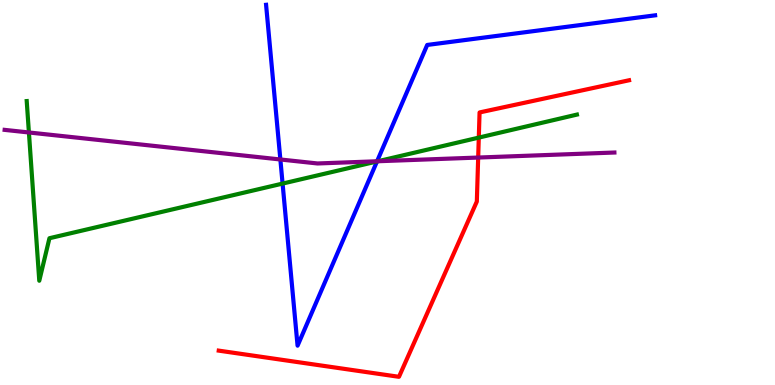[{'lines': ['blue', 'red'], 'intersections': []}, {'lines': ['green', 'red'], 'intersections': [{'x': 6.18, 'y': 6.43}]}, {'lines': ['purple', 'red'], 'intersections': [{'x': 6.17, 'y': 5.91}]}, {'lines': ['blue', 'green'], 'intersections': [{'x': 3.65, 'y': 5.23}, {'x': 4.86, 'y': 5.81}]}, {'lines': ['blue', 'purple'], 'intersections': [{'x': 3.62, 'y': 5.86}, {'x': 4.87, 'y': 5.81}]}, {'lines': ['green', 'purple'], 'intersections': [{'x': 0.373, 'y': 6.56}, {'x': 4.88, 'y': 5.81}]}]